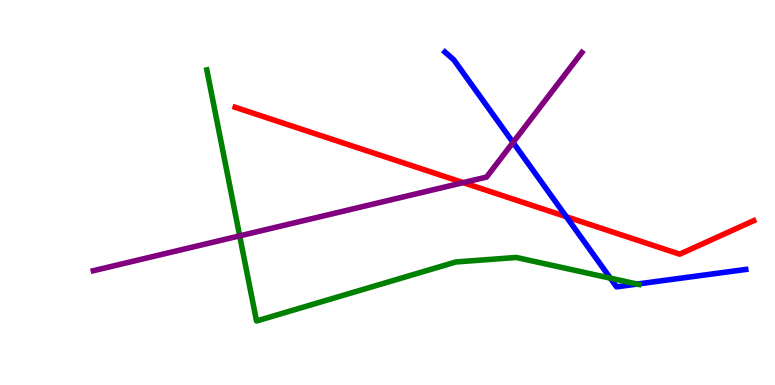[{'lines': ['blue', 'red'], 'intersections': [{'x': 7.31, 'y': 4.37}]}, {'lines': ['green', 'red'], 'intersections': []}, {'lines': ['purple', 'red'], 'intersections': [{'x': 5.98, 'y': 5.26}]}, {'lines': ['blue', 'green'], 'intersections': [{'x': 7.88, 'y': 2.78}, {'x': 8.22, 'y': 2.62}]}, {'lines': ['blue', 'purple'], 'intersections': [{'x': 6.62, 'y': 6.3}]}, {'lines': ['green', 'purple'], 'intersections': [{'x': 3.09, 'y': 3.87}]}]